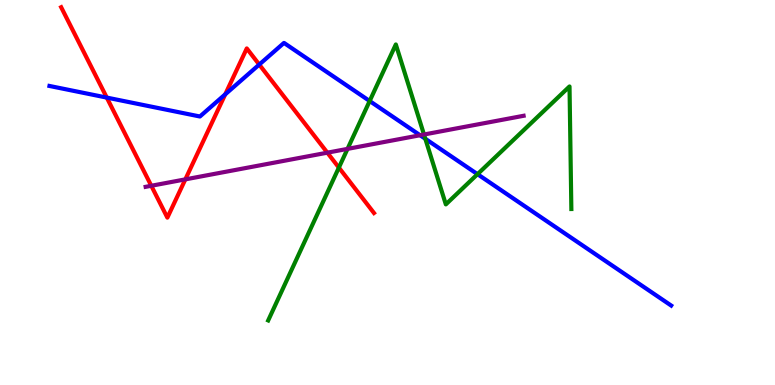[{'lines': ['blue', 'red'], 'intersections': [{'x': 1.38, 'y': 7.47}, {'x': 2.91, 'y': 7.55}, {'x': 3.35, 'y': 8.32}]}, {'lines': ['green', 'red'], 'intersections': [{'x': 4.37, 'y': 5.65}]}, {'lines': ['purple', 'red'], 'intersections': [{'x': 1.95, 'y': 5.17}, {'x': 2.39, 'y': 5.34}, {'x': 4.22, 'y': 6.03}]}, {'lines': ['blue', 'green'], 'intersections': [{'x': 4.77, 'y': 7.38}, {'x': 5.49, 'y': 6.4}, {'x': 6.16, 'y': 5.48}]}, {'lines': ['blue', 'purple'], 'intersections': [{'x': 5.42, 'y': 6.49}]}, {'lines': ['green', 'purple'], 'intersections': [{'x': 4.48, 'y': 6.13}, {'x': 5.47, 'y': 6.51}]}]